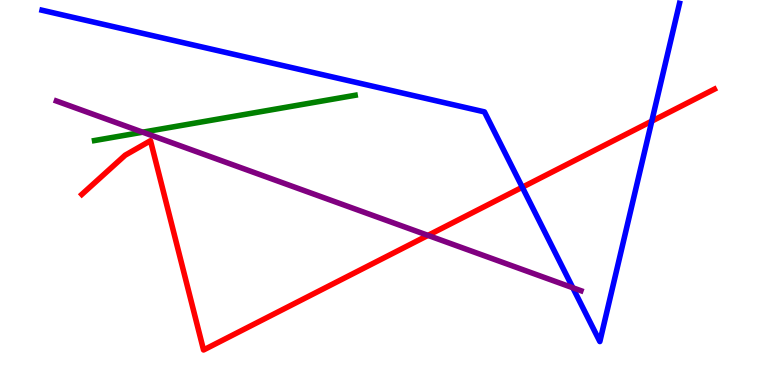[{'lines': ['blue', 'red'], 'intersections': [{'x': 6.74, 'y': 5.14}, {'x': 8.41, 'y': 6.85}]}, {'lines': ['green', 'red'], 'intersections': []}, {'lines': ['purple', 'red'], 'intersections': [{'x': 5.52, 'y': 3.89}]}, {'lines': ['blue', 'green'], 'intersections': []}, {'lines': ['blue', 'purple'], 'intersections': [{'x': 7.39, 'y': 2.53}]}, {'lines': ['green', 'purple'], 'intersections': [{'x': 1.84, 'y': 6.57}]}]